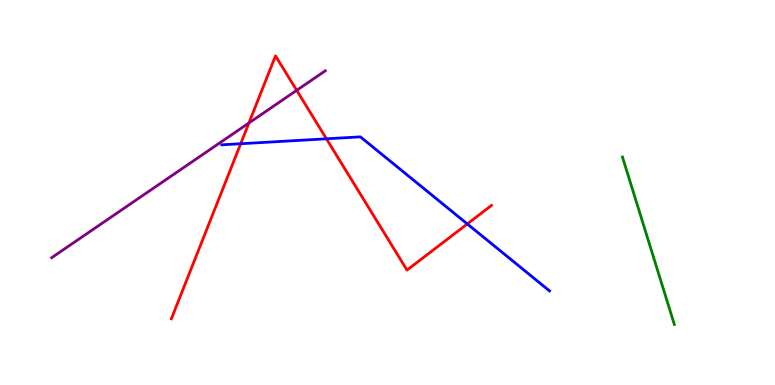[{'lines': ['blue', 'red'], 'intersections': [{'x': 3.11, 'y': 6.27}, {'x': 4.21, 'y': 6.39}, {'x': 6.03, 'y': 4.18}]}, {'lines': ['green', 'red'], 'intersections': []}, {'lines': ['purple', 'red'], 'intersections': [{'x': 3.21, 'y': 6.81}, {'x': 3.83, 'y': 7.65}]}, {'lines': ['blue', 'green'], 'intersections': []}, {'lines': ['blue', 'purple'], 'intersections': []}, {'lines': ['green', 'purple'], 'intersections': []}]